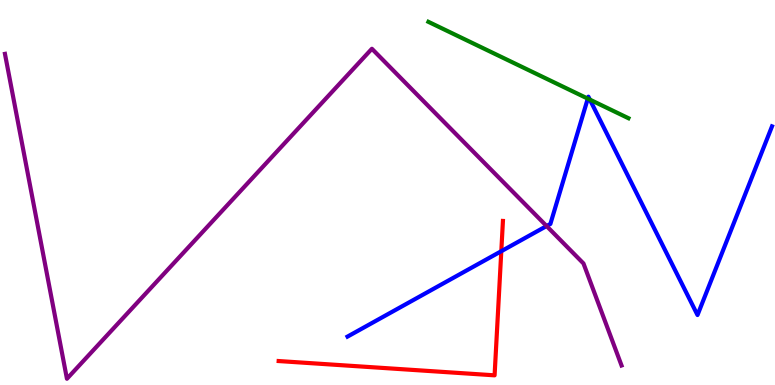[{'lines': ['blue', 'red'], 'intersections': [{'x': 6.47, 'y': 3.48}]}, {'lines': ['green', 'red'], 'intersections': []}, {'lines': ['purple', 'red'], 'intersections': []}, {'lines': ['blue', 'green'], 'intersections': [{'x': 7.58, 'y': 7.44}, {'x': 7.61, 'y': 7.41}]}, {'lines': ['blue', 'purple'], 'intersections': [{'x': 7.05, 'y': 4.13}]}, {'lines': ['green', 'purple'], 'intersections': []}]